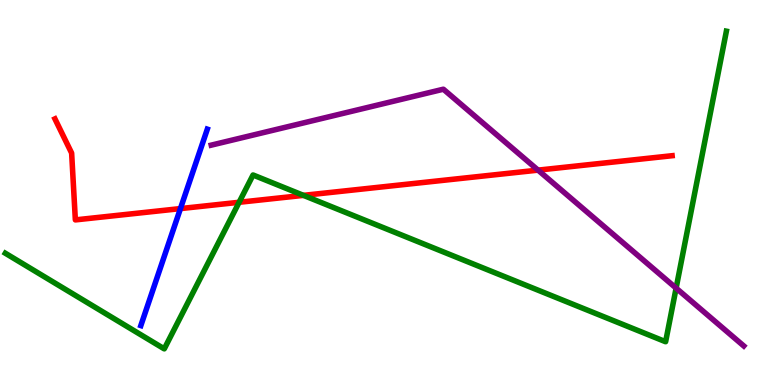[{'lines': ['blue', 'red'], 'intersections': [{'x': 2.33, 'y': 4.58}]}, {'lines': ['green', 'red'], 'intersections': [{'x': 3.09, 'y': 4.75}, {'x': 3.92, 'y': 4.93}]}, {'lines': ['purple', 'red'], 'intersections': [{'x': 6.94, 'y': 5.58}]}, {'lines': ['blue', 'green'], 'intersections': []}, {'lines': ['blue', 'purple'], 'intersections': []}, {'lines': ['green', 'purple'], 'intersections': [{'x': 8.72, 'y': 2.52}]}]